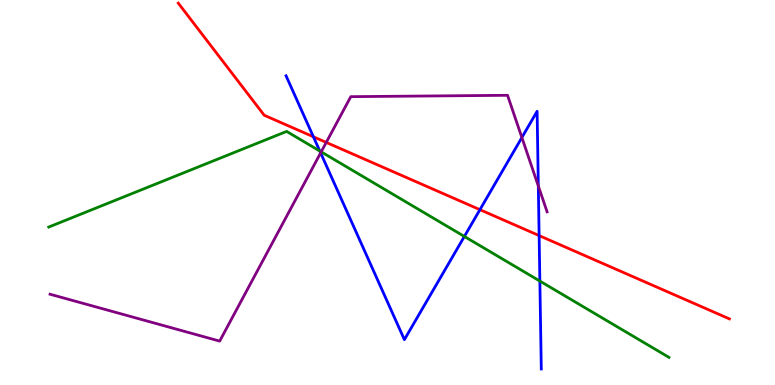[{'lines': ['blue', 'red'], 'intersections': [{'x': 4.04, 'y': 6.45}, {'x': 6.19, 'y': 4.55}, {'x': 6.96, 'y': 3.88}]}, {'lines': ['green', 'red'], 'intersections': []}, {'lines': ['purple', 'red'], 'intersections': [{'x': 4.21, 'y': 6.3}]}, {'lines': ['blue', 'green'], 'intersections': [{'x': 4.13, 'y': 6.08}, {'x': 5.99, 'y': 3.86}, {'x': 6.97, 'y': 2.7}]}, {'lines': ['blue', 'purple'], 'intersections': [{'x': 4.14, 'y': 6.03}, {'x': 6.73, 'y': 6.43}, {'x': 6.95, 'y': 5.17}]}, {'lines': ['green', 'purple'], 'intersections': [{'x': 4.14, 'y': 6.06}]}]